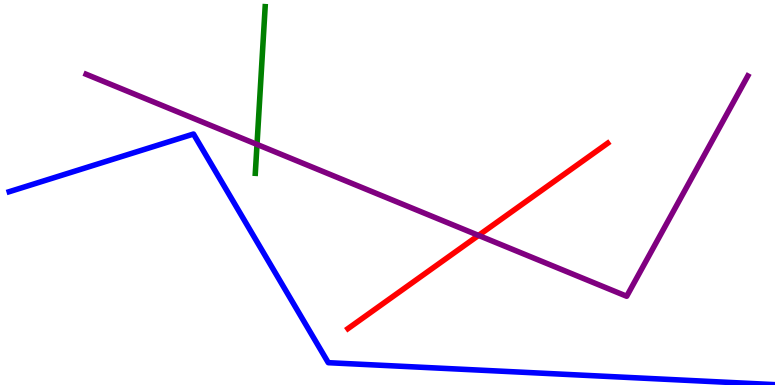[{'lines': ['blue', 'red'], 'intersections': []}, {'lines': ['green', 'red'], 'intersections': []}, {'lines': ['purple', 'red'], 'intersections': [{'x': 6.17, 'y': 3.89}]}, {'lines': ['blue', 'green'], 'intersections': []}, {'lines': ['blue', 'purple'], 'intersections': []}, {'lines': ['green', 'purple'], 'intersections': [{'x': 3.32, 'y': 6.25}]}]